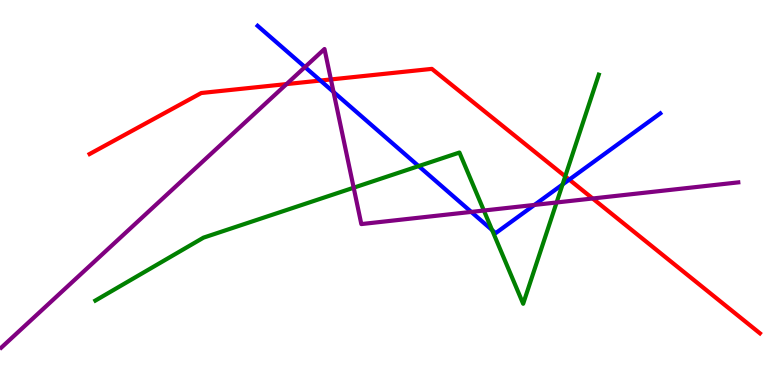[{'lines': ['blue', 'red'], 'intersections': [{'x': 4.13, 'y': 7.91}, {'x': 7.35, 'y': 5.33}]}, {'lines': ['green', 'red'], 'intersections': [{'x': 7.29, 'y': 5.42}]}, {'lines': ['purple', 'red'], 'intersections': [{'x': 3.7, 'y': 7.82}, {'x': 4.27, 'y': 7.94}, {'x': 7.65, 'y': 4.84}]}, {'lines': ['blue', 'green'], 'intersections': [{'x': 5.4, 'y': 5.69}, {'x': 6.35, 'y': 4.02}, {'x': 7.26, 'y': 5.21}]}, {'lines': ['blue', 'purple'], 'intersections': [{'x': 3.93, 'y': 8.26}, {'x': 4.3, 'y': 7.61}, {'x': 6.08, 'y': 4.5}, {'x': 6.9, 'y': 4.68}]}, {'lines': ['green', 'purple'], 'intersections': [{'x': 4.56, 'y': 5.12}, {'x': 6.24, 'y': 4.53}, {'x': 7.18, 'y': 4.74}]}]